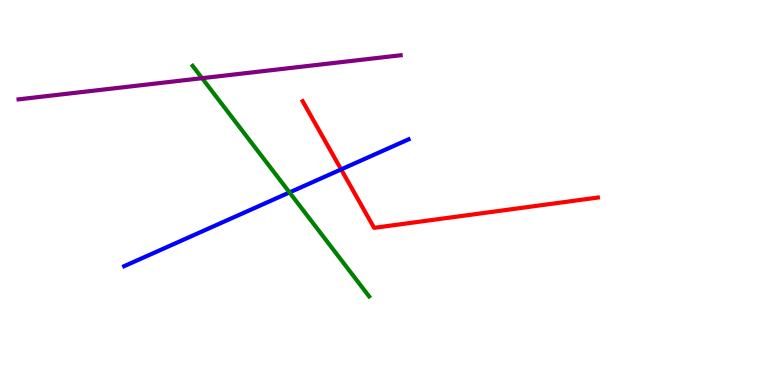[{'lines': ['blue', 'red'], 'intersections': [{'x': 4.4, 'y': 5.6}]}, {'lines': ['green', 'red'], 'intersections': []}, {'lines': ['purple', 'red'], 'intersections': []}, {'lines': ['blue', 'green'], 'intersections': [{'x': 3.74, 'y': 5.0}]}, {'lines': ['blue', 'purple'], 'intersections': []}, {'lines': ['green', 'purple'], 'intersections': [{'x': 2.61, 'y': 7.97}]}]